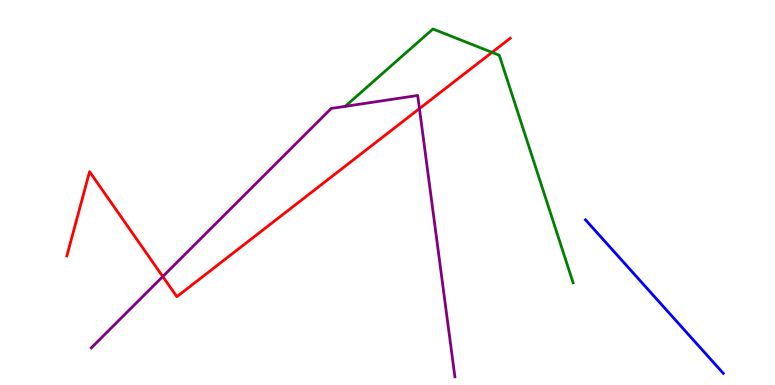[{'lines': ['blue', 'red'], 'intersections': []}, {'lines': ['green', 'red'], 'intersections': [{'x': 6.35, 'y': 8.64}]}, {'lines': ['purple', 'red'], 'intersections': [{'x': 2.1, 'y': 2.82}, {'x': 5.41, 'y': 7.18}]}, {'lines': ['blue', 'green'], 'intersections': []}, {'lines': ['blue', 'purple'], 'intersections': []}, {'lines': ['green', 'purple'], 'intersections': []}]